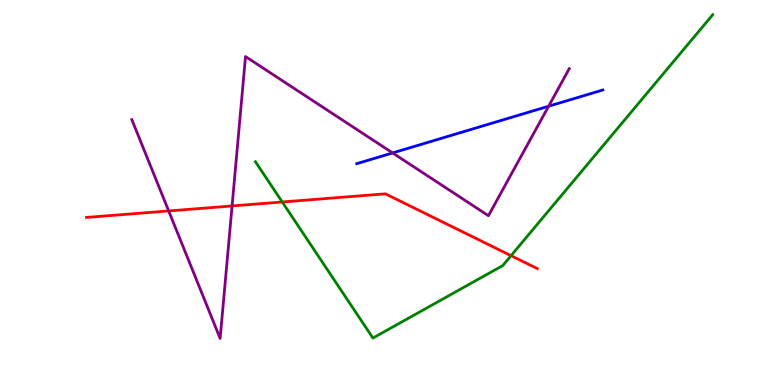[{'lines': ['blue', 'red'], 'intersections': []}, {'lines': ['green', 'red'], 'intersections': [{'x': 3.64, 'y': 4.75}, {'x': 6.59, 'y': 3.36}]}, {'lines': ['purple', 'red'], 'intersections': [{'x': 2.18, 'y': 4.52}, {'x': 2.99, 'y': 4.65}]}, {'lines': ['blue', 'green'], 'intersections': []}, {'lines': ['blue', 'purple'], 'intersections': [{'x': 5.07, 'y': 6.03}, {'x': 7.08, 'y': 7.24}]}, {'lines': ['green', 'purple'], 'intersections': []}]